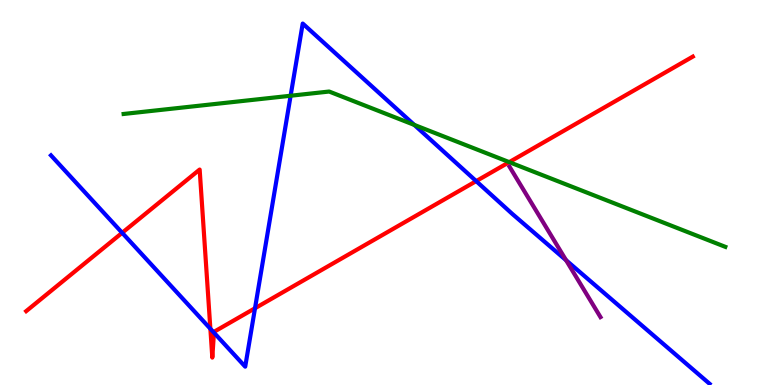[{'lines': ['blue', 'red'], 'intersections': [{'x': 1.58, 'y': 3.95}, {'x': 2.71, 'y': 1.46}, {'x': 2.76, 'y': 1.36}, {'x': 3.29, 'y': 1.99}, {'x': 6.14, 'y': 5.3}]}, {'lines': ['green', 'red'], 'intersections': [{'x': 6.57, 'y': 5.79}]}, {'lines': ['purple', 'red'], 'intersections': []}, {'lines': ['blue', 'green'], 'intersections': [{'x': 3.75, 'y': 7.51}, {'x': 5.35, 'y': 6.76}]}, {'lines': ['blue', 'purple'], 'intersections': [{'x': 7.3, 'y': 3.24}]}, {'lines': ['green', 'purple'], 'intersections': []}]